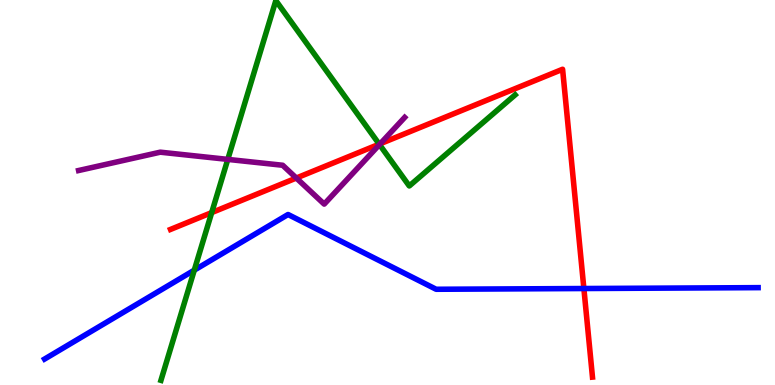[{'lines': ['blue', 'red'], 'intersections': [{'x': 7.53, 'y': 2.51}]}, {'lines': ['green', 'red'], 'intersections': [{'x': 2.73, 'y': 4.48}, {'x': 4.89, 'y': 6.26}]}, {'lines': ['purple', 'red'], 'intersections': [{'x': 3.82, 'y': 5.38}, {'x': 4.91, 'y': 6.27}]}, {'lines': ['blue', 'green'], 'intersections': [{'x': 2.51, 'y': 2.98}]}, {'lines': ['blue', 'purple'], 'intersections': []}, {'lines': ['green', 'purple'], 'intersections': [{'x': 2.94, 'y': 5.86}, {'x': 4.9, 'y': 6.25}]}]